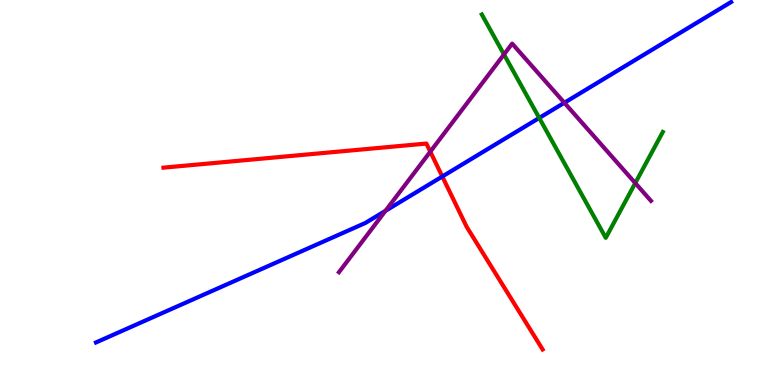[{'lines': ['blue', 'red'], 'intersections': [{'x': 5.71, 'y': 5.42}]}, {'lines': ['green', 'red'], 'intersections': []}, {'lines': ['purple', 'red'], 'intersections': [{'x': 5.55, 'y': 6.06}]}, {'lines': ['blue', 'green'], 'intersections': [{'x': 6.96, 'y': 6.94}]}, {'lines': ['blue', 'purple'], 'intersections': [{'x': 4.97, 'y': 4.52}, {'x': 7.28, 'y': 7.33}]}, {'lines': ['green', 'purple'], 'intersections': [{'x': 6.5, 'y': 8.59}, {'x': 8.2, 'y': 5.24}]}]